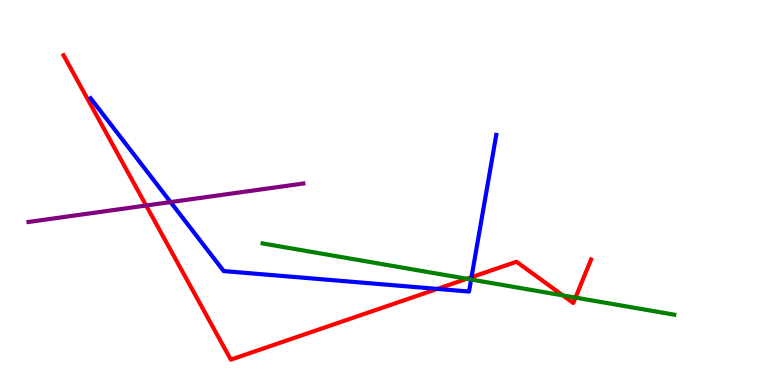[{'lines': ['blue', 'red'], 'intersections': [{'x': 5.64, 'y': 2.5}, {'x': 6.08, 'y': 2.8}]}, {'lines': ['green', 'red'], 'intersections': [{'x': 6.02, 'y': 2.76}, {'x': 7.26, 'y': 2.33}, {'x': 7.43, 'y': 2.27}]}, {'lines': ['purple', 'red'], 'intersections': [{'x': 1.89, 'y': 4.66}]}, {'lines': ['blue', 'green'], 'intersections': [{'x': 6.08, 'y': 2.74}]}, {'lines': ['blue', 'purple'], 'intersections': [{'x': 2.2, 'y': 4.75}]}, {'lines': ['green', 'purple'], 'intersections': []}]